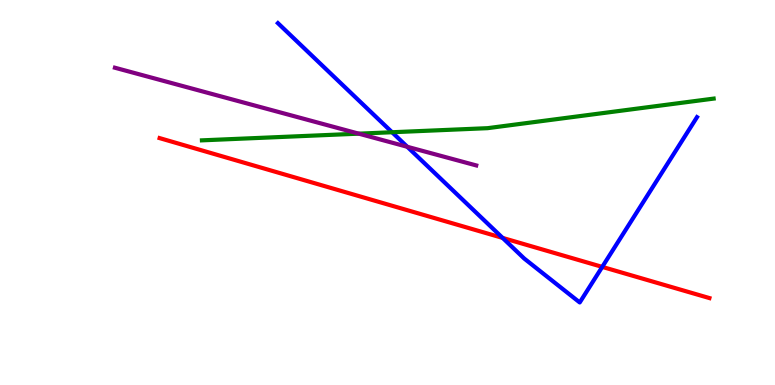[{'lines': ['blue', 'red'], 'intersections': [{'x': 6.49, 'y': 3.82}, {'x': 7.77, 'y': 3.07}]}, {'lines': ['green', 'red'], 'intersections': []}, {'lines': ['purple', 'red'], 'intersections': []}, {'lines': ['blue', 'green'], 'intersections': [{'x': 5.06, 'y': 6.57}]}, {'lines': ['blue', 'purple'], 'intersections': [{'x': 5.26, 'y': 6.19}]}, {'lines': ['green', 'purple'], 'intersections': [{'x': 4.63, 'y': 6.53}]}]